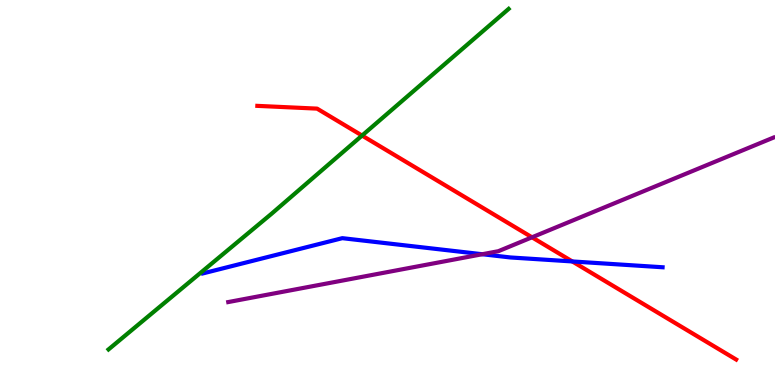[{'lines': ['blue', 'red'], 'intersections': [{'x': 7.38, 'y': 3.21}]}, {'lines': ['green', 'red'], 'intersections': [{'x': 4.67, 'y': 6.48}]}, {'lines': ['purple', 'red'], 'intersections': [{'x': 6.86, 'y': 3.84}]}, {'lines': ['blue', 'green'], 'intersections': []}, {'lines': ['blue', 'purple'], 'intersections': [{'x': 6.22, 'y': 3.4}]}, {'lines': ['green', 'purple'], 'intersections': []}]